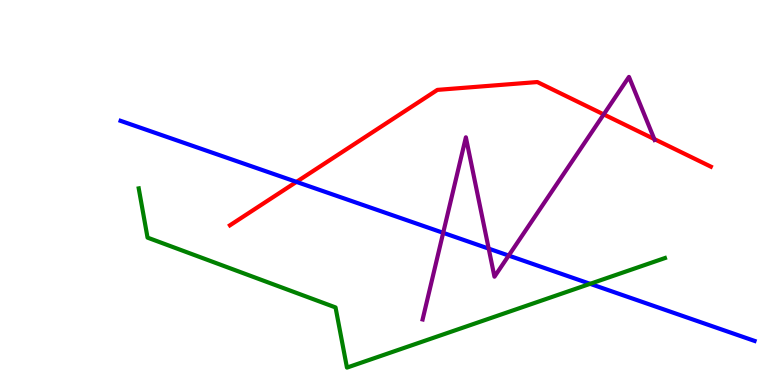[{'lines': ['blue', 'red'], 'intersections': [{'x': 3.83, 'y': 5.28}]}, {'lines': ['green', 'red'], 'intersections': []}, {'lines': ['purple', 'red'], 'intersections': [{'x': 7.79, 'y': 7.03}, {'x': 8.44, 'y': 6.39}]}, {'lines': ['blue', 'green'], 'intersections': [{'x': 7.61, 'y': 2.63}]}, {'lines': ['blue', 'purple'], 'intersections': [{'x': 5.72, 'y': 3.95}, {'x': 6.31, 'y': 3.54}, {'x': 6.56, 'y': 3.36}]}, {'lines': ['green', 'purple'], 'intersections': []}]